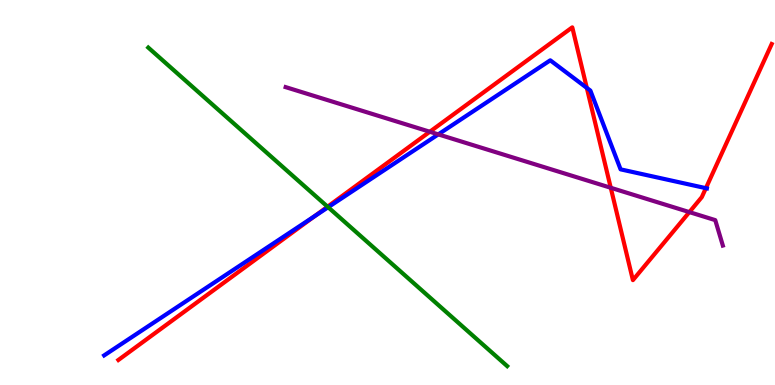[{'lines': ['blue', 'red'], 'intersections': [{'x': 4.06, 'y': 4.38}, {'x': 7.57, 'y': 7.72}, {'x': 9.11, 'y': 5.11}]}, {'lines': ['green', 'red'], 'intersections': [{'x': 4.23, 'y': 4.63}]}, {'lines': ['purple', 'red'], 'intersections': [{'x': 5.55, 'y': 6.58}, {'x': 7.88, 'y': 5.12}, {'x': 8.9, 'y': 4.49}]}, {'lines': ['blue', 'green'], 'intersections': [{'x': 4.23, 'y': 4.62}]}, {'lines': ['blue', 'purple'], 'intersections': [{'x': 5.66, 'y': 6.51}]}, {'lines': ['green', 'purple'], 'intersections': []}]